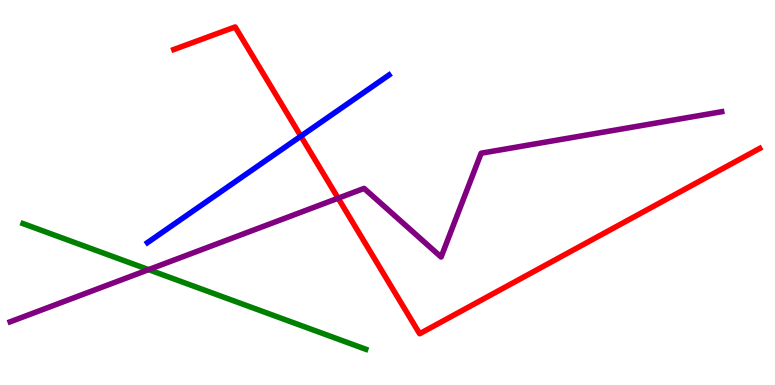[{'lines': ['blue', 'red'], 'intersections': [{'x': 3.88, 'y': 6.46}]}, {'lines': ['green', 'red'], 'intersections': []}, {'lines': ['purple', 'red'], 'intersections': [{'x': 4.36, 'y': 4.85}]}, {'lines': ['blue', 'green'], 'intersections': []}, {'lines': ['blue', 'purple'], 'intersections': []}, {'lines': ['green', 'purple'], 'intersections': [{'x': 1.92, 'y': 3.0}]}]